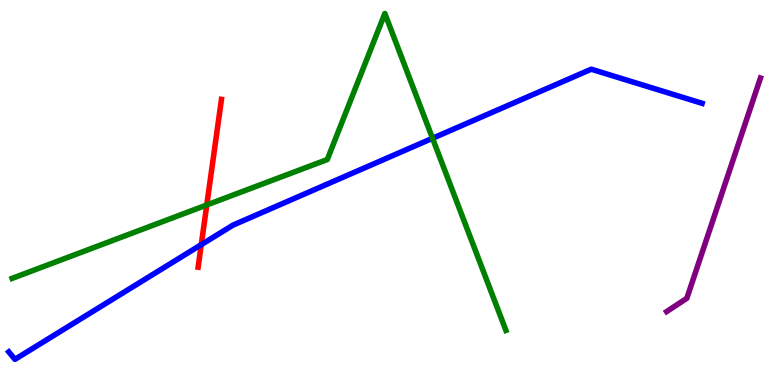[{'lines': ['blue', 'red'], 'intersections': [{'x': 2.6, 'y': 3.65}]}, {'lines': ['green', 'red'], 'intersections': [{'x': 2.67, 'y': 4.68}]}, {'lines': ['purple', 'red'], 'intersections': []}, {'lines': ['blue', 'green'], 'intersections': [{'x': 5.58, 'y': 6.41}]}, {'lines': ['blue', 'purple'], 'intersections': []}, {'lines': ['green', 'purple'], 'intersections': []}]